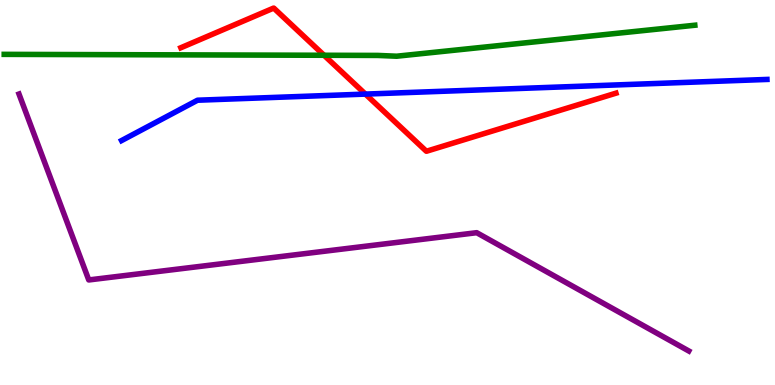[{'lines': ['blue', 'red'], 'intersections': [{'x': 4.72, 'y': 7.56}]}, {'lines': ['green', 'red'], 'intersections': [{'x': 4.18, 'y': 8.56}]}, {'lines': ['purple', 'red'], 'intersections': []}, {'lines': ['blue', 'green'], 'intersections': []}, {'lines': ['blue', 'purple'], 'intersections': []}, {'lines': ['green', 'purple'], 'intersections': []}]